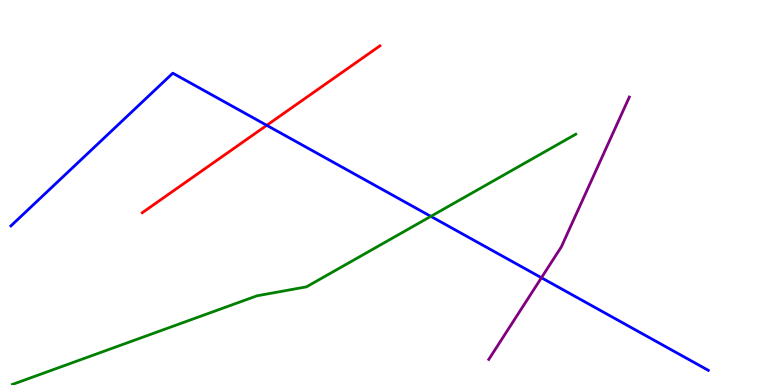[{'lines': ['blue', 'red'], 'intersections': [{'x': 3.44, 'y': 6.75}]}, {'lines': ['green', 'red'], 'intersections': []}, {'lines': ['purple', 'red'], 'intersections': []}, {'lines': ['blue', 'green'], 'intersections': [{'x': 5.56, 'y': 4.38}]}, {'lines': ['blue', 'purple'], 'intersections': [{'x': 6.99, 'y': 2.79}]}, {'lines': ['green', 'purple'], 'intersections': []}]